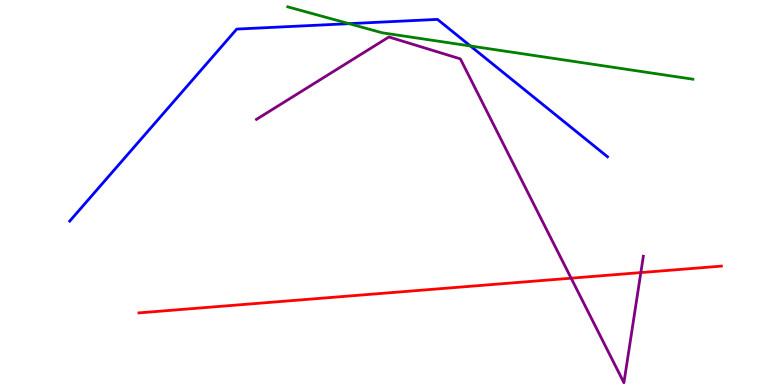[{'lines': ['blue', 'red'], 'intersections': []}, {'lines': ['green', 'red'], 'intersections': []}, {'lines': ['purple', 'red'], 'intersections': [{'x': 7.37, 'y': 2.77}, {'x': 8.27, 'y': 2.92}]}, {'lines': ['blue', 'green'], 'intersections': [{'x': 4.5, 'y': 9.39}, {'x': 6.07, 'y': 8.81}]}, {'lines': ['blue', 'purple'], 'intersections': []}, {'lines': ['green', 'purple'], 'intersections': []}]